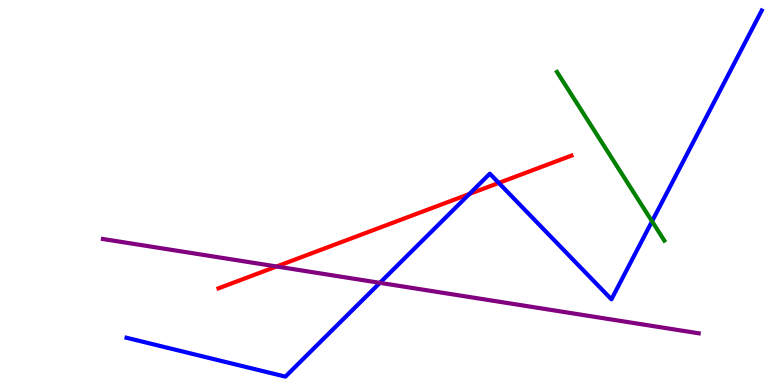[{'lines': ['blue', 'red'], 'intersections': [{'x': 6.06, 'y': 4.96}, {'x': 6.44, 'y': 5.25}]}, {'lines': ['green', 'red'], 'intersections': []}, {'lines': ['purple', 'red'], 'intersections': [{'x': 3.57, 'y': 3.08}]}, {'lines': ['blue', 'green'], 'intersections': [{'x': 8.41, 'y': 4.25}]}, {'lines': ['blue', 'purple'], 'intersections': [{'x': 4.9, 'y': 2.65}]}, {'lines': ['green', 'purple'], 'intersections': []}]